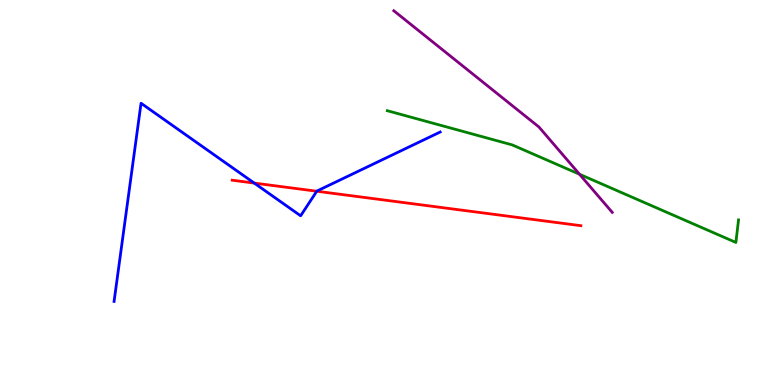[{'lines': ['blue', 'red'], 'intersections': [{'x': 3.28, 'y': 5.24}, {'x': 4.09, 'y': 5.03}]}, {'lines': ['green', 'red'], 'intersections': []}, {'lines': ['purple', 'red'], 'intersections': []}, {'lines': ['blue', 'green'], 'intersections': []}, {'lines': ['blue', 'purple'], 'intersections': []}, {'lines': ['green', 'purple'], 'intersections': [{'x': 7.48, 'y': 5.47}]}]